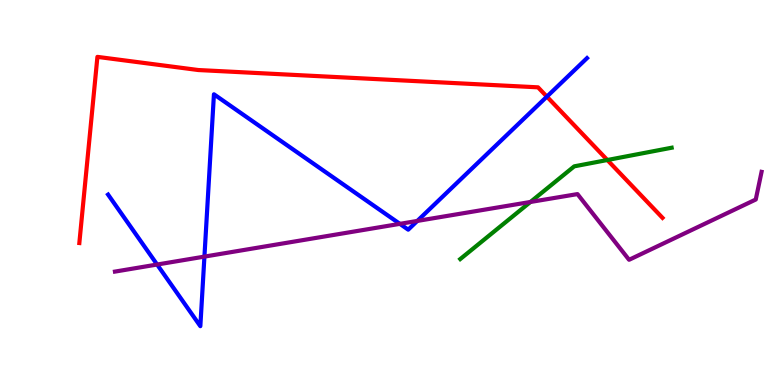[{'lines': ['blue', 'red'], 'intersections': [{'x': 7.06, 'y': 7.49}]}, {'lines': ['green', 'red'], 'intersections': [{'x': 7.84, 'y': 5.84}]}, {'lines': ['purple', 'red'], 'intersections': []}, {'lines': ['blue', 'green'], 'intersections': []}, {'lines': ['blue', 'purple'], 'intersections': [{'x': 2.03, 'y': 3.13}, {'x': 2.64, 'y': 3.33}, {'x': 5.16, 'y': 4.19}, {'x': 5.38, 'y': 4.26}]}, {'lines': ['green', 'purple'], 'intersections': [{'x': 6.84, 'y': 4.75}]}]